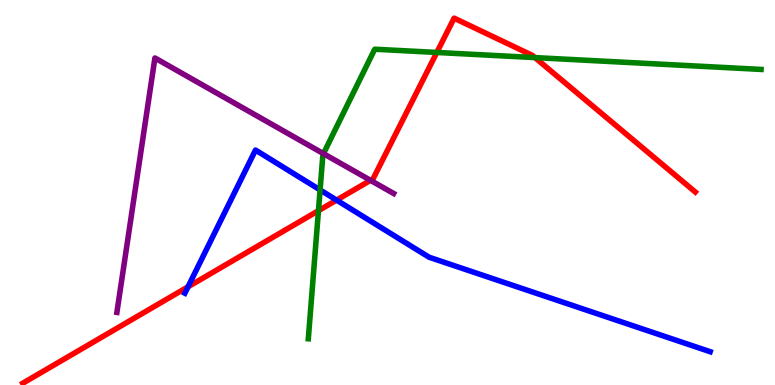[{'lines': ['blue', 'red'], 'intersections': [{'x': 2.43, 'y': 2.55}, {'x': 4.34, 'y': 4.8}]}, {'lines': ['green', 'red'], 'intersections': [{'x': 4.11, 'y': 4.53}, {'x': 5.64, 'y': 8.64}, {'x': 6.9, 'y': 8.5}]}, {'lines': ['purple', 'red'], 'intersections': [{'x': 4.78, 'y': 5.32}]}, {'lines': ['blue', 'green'], 'intersections': [{'x': 4.13, 'y': 5.07}]}, {'lines': ['blue', 'purple'], 'intersections': []}, {'lines': ['green', 'purple'], 'intersections': [{'x': 4.17, 'y': 6.01}]}]